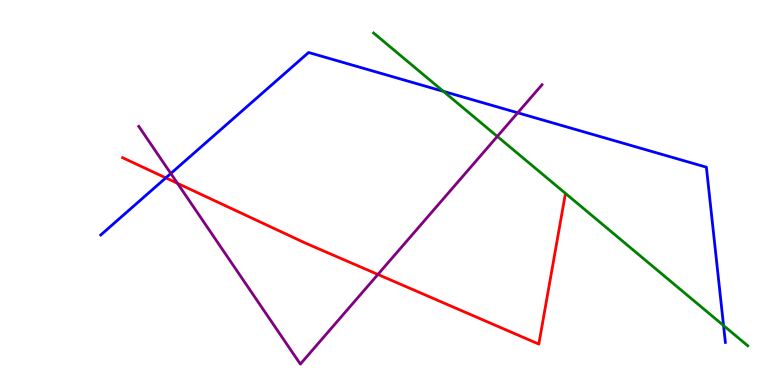[{'lines': ['blue', 'red'], 'intersections': [{'x': 2.14, 'y': 5.38}]}, {'lines': ['green', 'red'], 'intersections': []}, {'lines': ['purple', 'red'], 'intersections': [{'x': 2.29, 'y': 5.24}, {'x': 4.88, 'y': 2.87}]}, {'lines': ['blue', 'green'], 'intersections': [{'x': 5.72, 'y': 7.63}, {'x': 9.34, 'y': 1.54}]}, {'lines': ['blue', 'purple'], 'intersections': [{'x': 2.2, 'y': 5.49}, {'x': 6.68, 'y': 7.07}]}, {'lines': ['green', 'purple'], 'intersections': [{'x': 6.42, 'y': 6.46}]}]